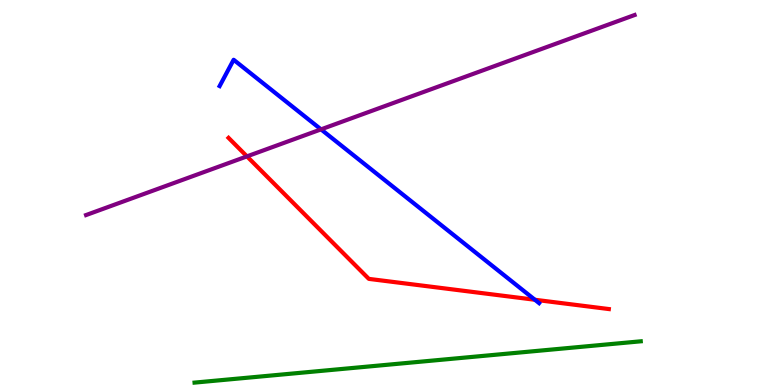[{'lines': ['blue', 'red'], 'intersections': [{'x': 6.9, 'y': 2.21}]}, {'lines': ['green', 'red'], 'intersections': []}, {'lines': ['purple', 'red'], 'intersections': [{'x': 3.19, 'y': 5.94}]}, {'lines': ['blue', 'green'], 'intersections': []}, {'lines': ['blue', 'purple'], 'intersections': [{'x': 4.14, 'y': 6.64}]}, {'lines': ['green', 'purple'], 'intersections': []}]